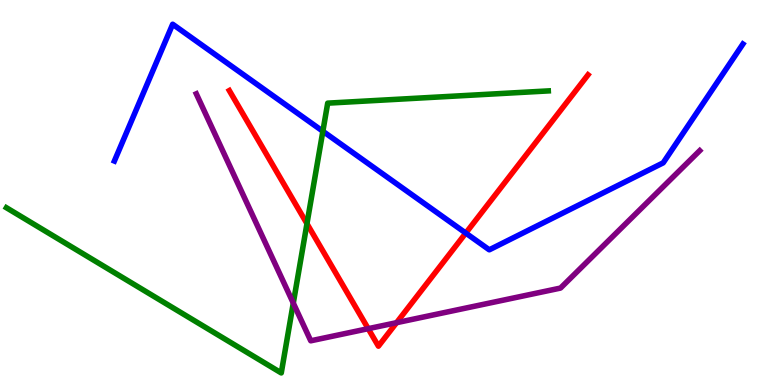[{'lines': ['blue', 'red'], 'intersections': [{'x': 6.01, 'y': 3.95}]}, {'lines': ['green', 'red'], 'intersections': [{'x': 3.96, 'y': 4.19}]}, {'lines': ['purple', 'red'], 'intersections': [{'x': 4.75, 'y': 1.46}, {'x': 5.12, 'y': 1.62}]}, {'lines': ['blue', 'green'], 'intersections': [{'x': 4.17, 'y': 6.59}]}, {'lines': ['blue', 'purple'], 'intersections': []}, {'lines': ['green', 'purple'], 'intersections': [{'x': 3.78, 'y': 2.13}]}]